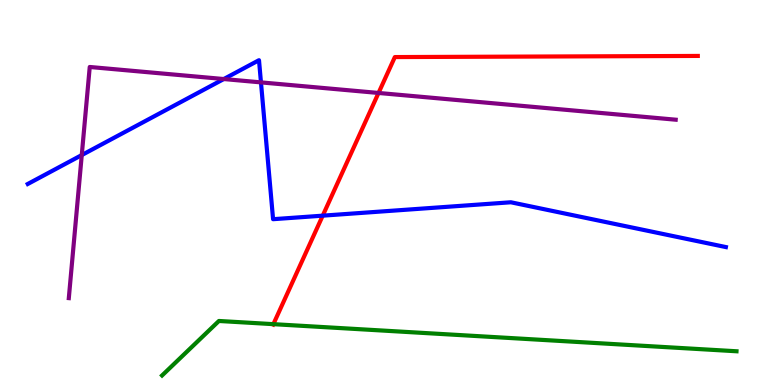[{'lines': ['blue', 'red'], 'intersections': [{'x': 4.16, 'y': 4.4}]}, {'lines': ['green', 'red'], 'intersections': [{'x': 3.53, 'y': 1.58}]}, {'lines': ['purple', 'red'], 'intersections': [{'x': 4.88, 'y': 7.59}]}, {'lines': ['blue', 'green'], 'intersections': []}, {'lines': ['blue', 'purple'], 'intersections': [{'x': 1.06, 'y': 5.97}, {'x': 2.89, 'y': 7.95}, {'x': 3.37, 'y': 7.86}]}, {'lines': ['green', 'purple'], 'intersections': []}]